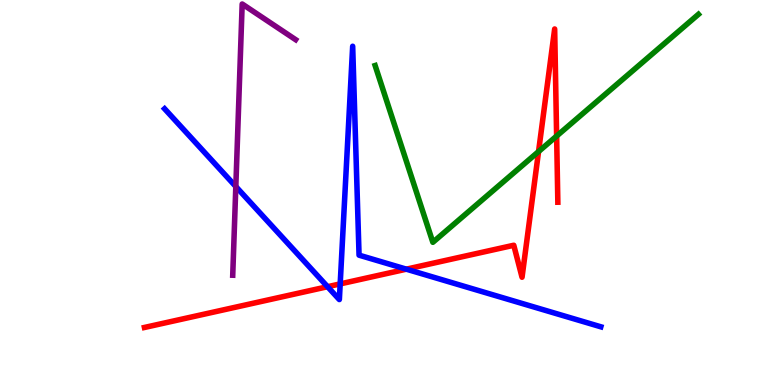[{'lines': ['blue', 'red'], 'intersections': [{'x': 4.23, 'y': 2.55}, {'x': 4.39, 'y': 2.63}, {'x': 5.24, 'y': 3.01}]}, {'lines': ['green', 'red'], 'intersections': [{'x': 6.95, 'y': 6.06}, {'x': 7.18, 'y': 6.47}]}, {'lines': ['purple', 'red'], 'intersections': []}, {'lines': ['blue', 'green'], 'intersections': []}, {'lines': ['blue', 'purple'], 'intersections': [{'x': 3.04, 'y': 5.15}]}, {'lines': ['green', 'purple'], 'intersections': []}]